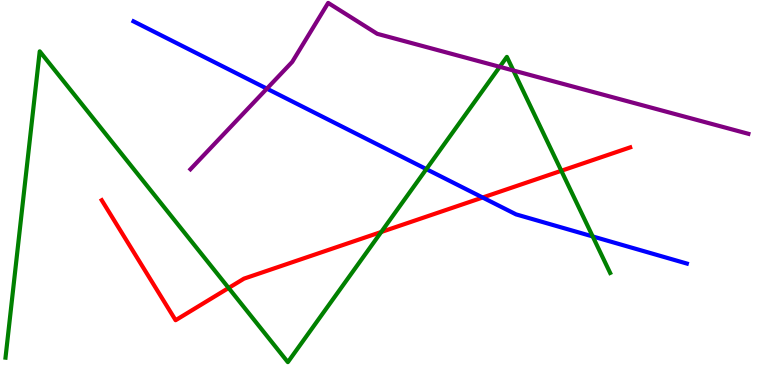[{'lines': ['blue', 'red'], 'intersections': [{'x': 6.23, 'y': 4.87}]}, {'lines': ['green', 'red'], 'intersections': [{'x': 2.95, 'y': 2.52}, {'x': 4.92, 'y': 3.97}, {'x': 7.24, 'y': 5.56}]}, {'lines': ['purple', 'red'], 'intersections': []}, {'lines': ['blue', 'green'], 'intersections': [{'x': 5.5, 'y': 5.61}, {'x': 7.65, 'y': 3.86}]}, {'lines': ['blue', 'purple'], 'intersections': [{'x': 3.44, 'y': 7.7}]}, {'lines': ['green', 'purple'], 'intersections': [{'x': 6.45, 'y': 8.26}, {'x': 6.62, 'y': 8.17}]}]